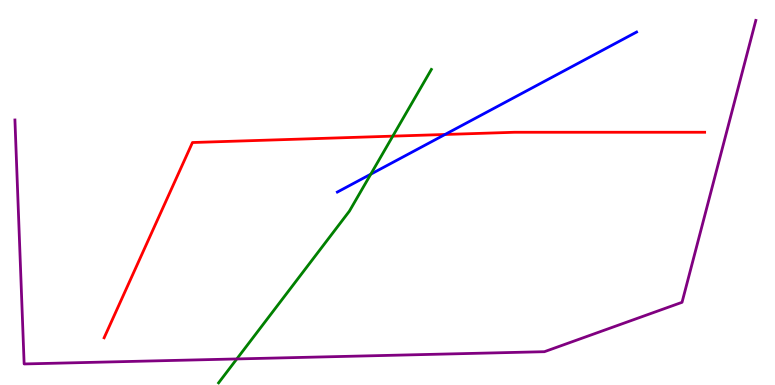[{'lines': ['blue', 'red'], 'intersections': [{'x': 5.74, 'y': 6.51}]}, {'lines': ['green', 'red'], 'intersections': [{'x': 5.07, 'y': 6.46}]}, {'lines': ['purple', 'red'], 'intersections': []}, {'lines': ['blue', 'green'], 'intersections': [{'x': 4.78, 'y': 5.48}]}, {'lines': ['blue', 'purple'], 'intersections': []}, {'lines': ['green', 'purple'], 'intersections': [{'x': 3.06, 'y': 0.677}]}]